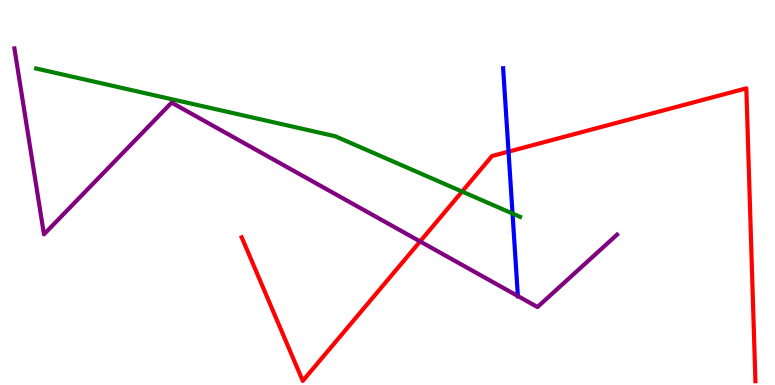[{'lines': ['blue', 'red'], 'intersections': [{'x': 6.56, 'y': 6.06}]}, {'lines': ['green', 'red'], 'intersections': [{'x': 5.96, 'y': 5.02}]}, {'lines': ['purple', 'red'], 'intersections': [{'x': 5.42, 'y': 3.73}]}, {'lines': ['blue', 'green'], 'intersections': [{'x': 6.61, 'y': 4.45}]}, {'lines': ['blue', 'purple'], 'intersections': [{'x': 6.68, 'y': 2.31}]}, {'lines': ['green', 'purple'], 'intersections': []}]